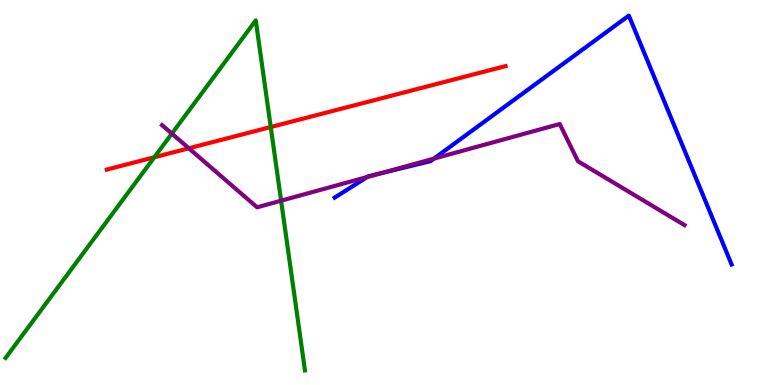[{'lines': ['blue', 'red'], 'intersections': []}, {'lines': ['green', 'red'], 'intersections': [{'x': 1.99, 'y': 5.92}, {'x': 3.49, 'y': 6.7}]}, {'lines': ['purple', 'red'], 'intersections': [{'x': 2.44, 'y': 6.15}]}, {'lines': ['blue', 'green'], 'intersections': []}, {'lines': ['blue', 'purple'], 'intersections': [{'x': 4.74, 'y': 5.4}, {'x': 4.89, 'y': 5.48}, {'x': 5.6, 'y': 5.88}]}, {'lines': ['green', 'purple'], 'intersections': [{'x': 2.22, 'y': 6.53}, {'x': 3.63, 'y': 4.79}]}]